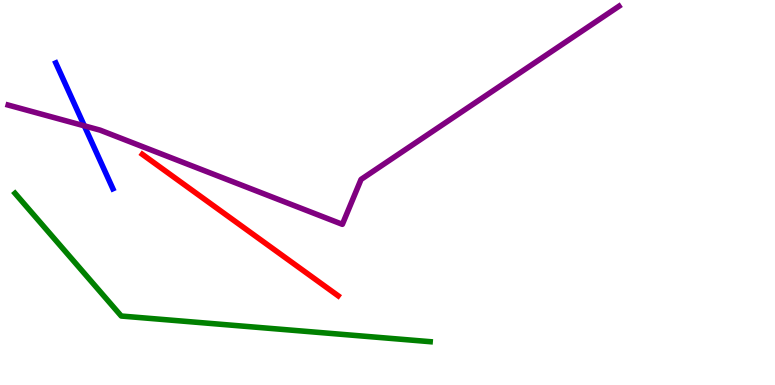[{'lines': ['blue', 'red'], 'intersections': []}, {'lines': ['green', 'red'], 'intersections': []}, {'lines': ['purple', 'red'], 'intersections': []}, {'lines': ['blue', 'green'], 'intersections': []}, {'lines': ['blue', 'purple'], 'intersections': [{'x': 1.09, 'y': 6.73}]}, {'lines': ['green', 'purple'], 'intersections': []}]